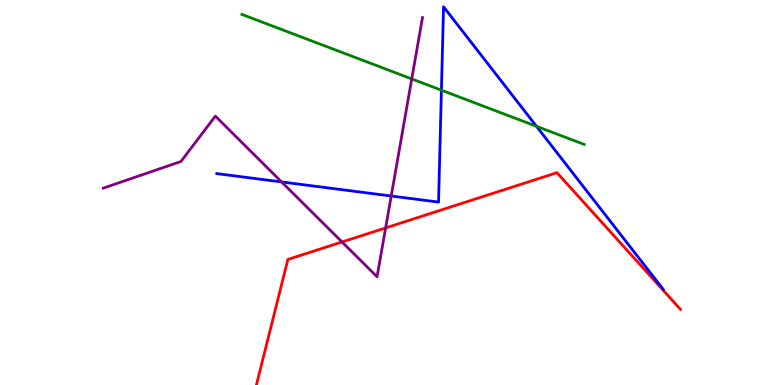[{'lines': ['blue', 'red'], 'intersections': []}, {'lines': ['green', 'red'], 'intersections': []}, {'lines': ['purple', 'red'], 'intersections': [{'x': 4.41, 'y': 3.72}, {'x': 4.98, 'y': 4.08}]}, {'lines': ['blue', 'green'], 'intersections': [{'x': 5.7, 'y': 7.66}, {'x': 6.92, 'y': 6.72}]}, {'lines': ['blue', 'purple'], 'intersections': [{'x': 3.63, 'y': 5.27}, {'x': 5.05, 'y': 4.91}]}, {'lines': ['green', 'purple'], 'intersections': [{'x': 5.31, 'y': 7.95}]}]